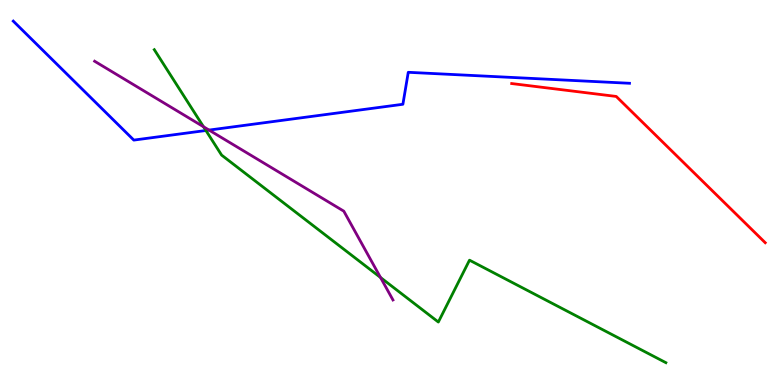[{'lines': ['blue', 'red'], 'intersections': []}, {'lines': ['green', 'red'], 'intersections': []}, {'lines': ['purple', 'red'], 'intersections': []}, {'lines': ['blue', 'green'], 'intersections': [{'x': 2.66, 'y': 6.61}]}, {'lines': ['blue', 'purple'], 'intersections': [{'x': 2.7, 'y': 6.62}]}, {'lines': ['green', 'purple'], 'intersections': [{'x': 2.63, 'y': 6.71}, {'x': 4.91, 'y': 2.79}]}]